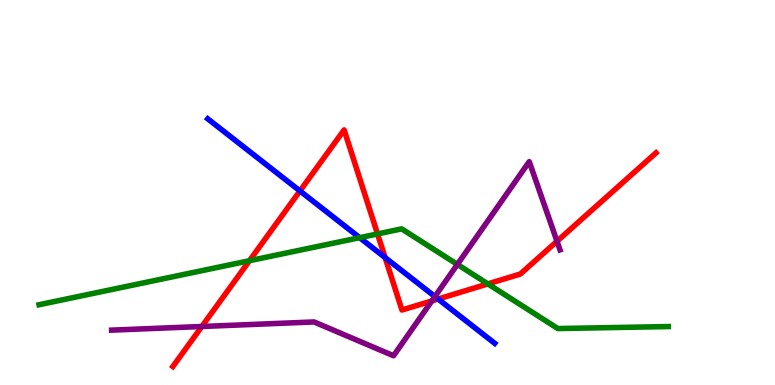[{'lines': ['blue', 'red'], 'intersections': [{'x': 3.87, 'y': 5.04}, {'x': 4.97, 'y': 3.31}, {'x': 5.65, 'y': 2.23}]}, {'lines': ['green', 'red'], 'intersections': [{'x': 3.22, 'y': 3.23}, {'x': 4.87, 'y': 3.92}, {'x': 6.3, 'y': 2.63}]}, {'lines': ['purple', 'red'], 'intersections': [{'x': 2.6, 'y': 1.52}, {'x': 5.57, 'y': 2.18}, {'x': 7.19, 'y': 3.73}]}, {'lines': ['blue', 'green'], 'intersections': [{'x': 4.64, 'y': 3.83}]}, {'lines': ['blue', 'purple'], 'intersections': [{'x': 5.61, 'y': 2.3}]}, {'lines': ['green', 'purple'], 'intersections': [{'x': 5.9, 'y': 3.13}]}]